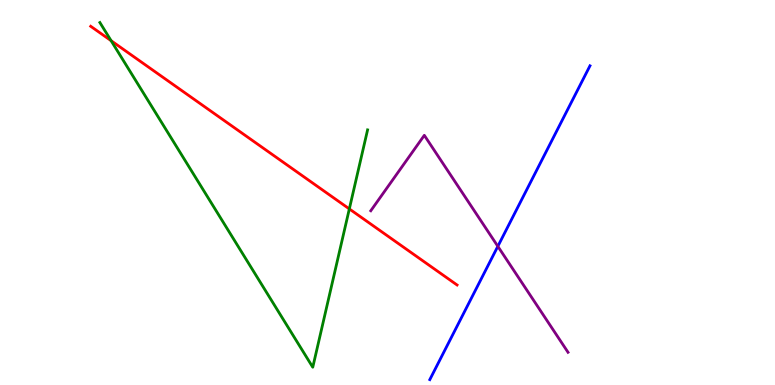[{'lines': ['blue', 'red'], 'intersections': []}, {'lines': ['green', 'red'], 'intersections': [{'x': 1.43, 'y': 8.94}, {'x': 4.51, 'y': 4.57}]}, {'lines': ['purple', 'red'], 'intersections': []}, {'lines': ['blue', 'green'], 'intersections': []}, {'lines': ['blue', 'purple'], 'intersections': [{'x': 6.42, 'y': 3.6}]}, {'lines': ['green', 'purple'], 'intersections': []}]